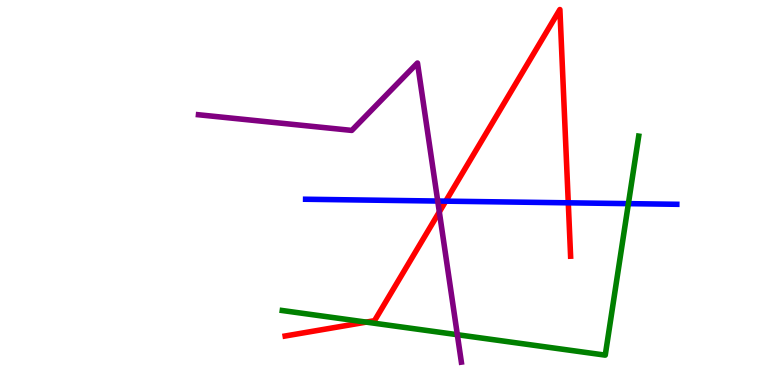[{'lines': ['blue', 'red'], 'intersections': [{'x': 5.75, 'y': 4.78}, {'x': 7.33, 'y': 4.73}]}, {'lines': ['green', 'red'], 'intersections': [{'x': 4.73, 'y': 1.63}]}, {'lines': ['purple', 'red'], 'intersections': [{'x': 5.67, 'y': 4.5}]}, {'lines': ['blue', 'green'], 'intersections': [{'x': 8.11, 'y': 4.71}]}, {'lines': ['blue', 'purple'], 'intersections': [{'x': 5.65, 'y': 4.78}]}, {'lines': ['green', 'purple'], 'intersections': [{'x': 5.9, 'y': 1.31}]}]